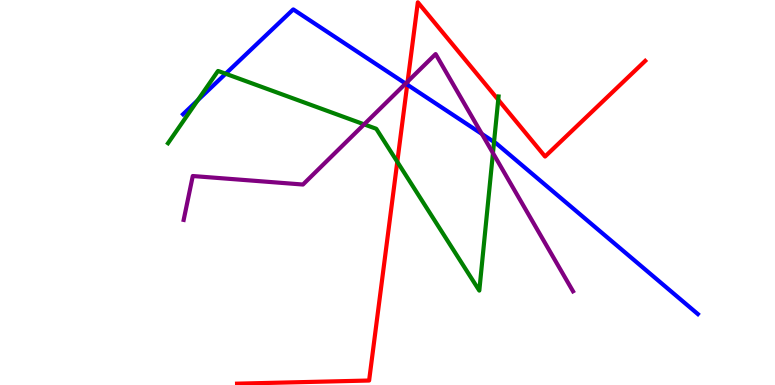[{'lines': ['blue', 'red'], 'intersections': [{'x': 5.25, 'y': 7.8}]}, {'lines': ['green', 'red'], 'intersections': [{'x': 5.13, 'y': 5.8}, {'x': 6.43, 'y': 7.41}]}, {'lines': ['purple', 'red'], 'intersections': [{'x': 5.26, 'y': 7.88}]}, {'lines': ['blue', 'green'], 'intersections': [{'x': 2.55, 'y': 7.4}, {'x': 2.91, 'y': 8.08}, {'x': 6.37, 'y': 6.31}]}, {'lines': ['blue', 'purple'], 'intersections': [{'x': 5.23, 'y': 7.83}, {'x': 6.22, 'y': 6.52}]}, {'lines': ['green', 'purple'], 'intersections': [{'x': 4.7, 'y': 6.77}, {'x': 6.36, 'y': 6.02}]}]